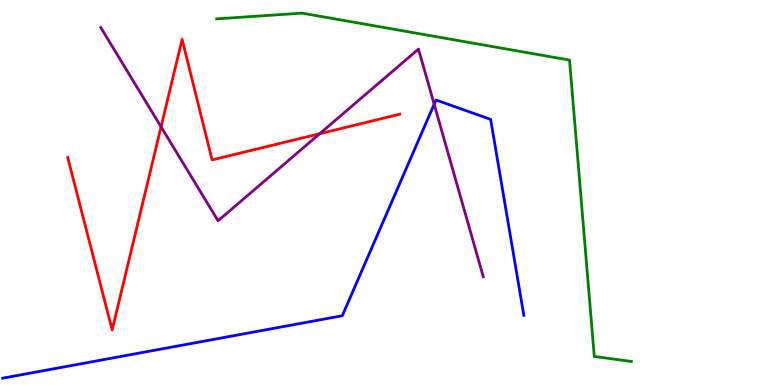[{'lines': ['blue', 'red'], 'intersections': []}, {'lines': ['green', 'red'], 'intersections': []}, {'lines': ['purple', 'red'], 'intersections': [{'x': 2.08, 'y': 6.71}, {'x': 4.13, 'y': 6.53}]}, {'lines': ['blue', 'green'], 'intersections': []}, {'lines': ['blue', 'purple'], 'intersections': [{'x': 5.6, 'y': 7.29}]}, {'lines': ['green', 'purple'], 'intersections': []}]